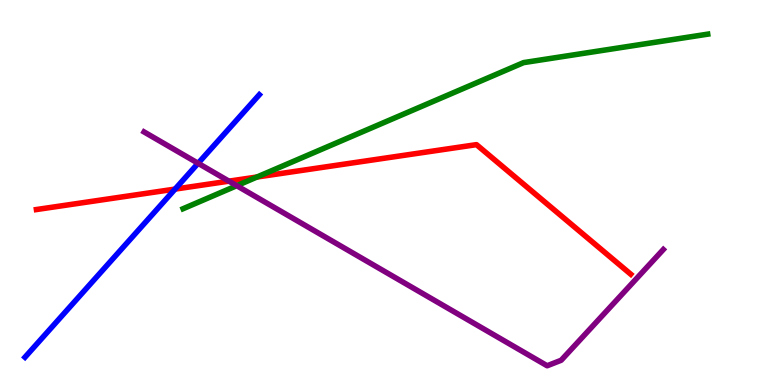[{'lines': ['blue', 'red'], 'intersections': [{'x': 2.26, 'y': 5.09}]}, {'lines': ['green', 'red'], 'intersections': [{'x': 3.32, 'y': 5.4}]}, {'lines': ['purple', 'red'], 'intersections': [{'x': 2.95, 'y': 5.29}]}, {'lines': ['blue', 'green'], 'intersections': []}, {'lines': ['blue', 'purple'], 'intersections': [{'x': 2.56, 'y': 5.76}]}, {'lines': ['green', 'purple'], 'intersections': [{'x': 3.05, 'y': 5.18}]}]